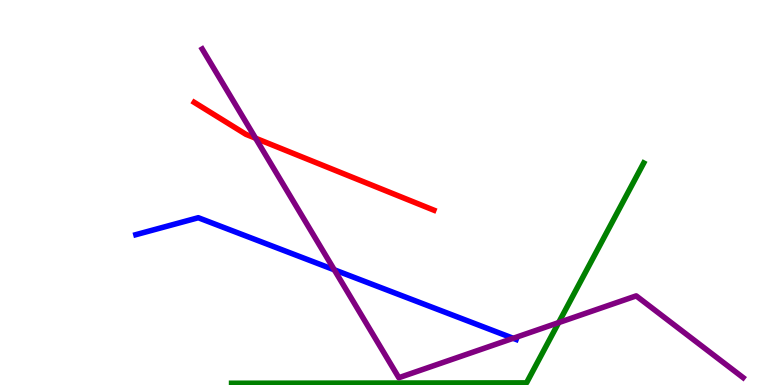[{'lines': ['blue', 'red'], 'intersections': []}, {'lines': ['green', 'red'], 'intersections': []}, {'lines': ['purple', 'red'], 'intersections': [{'x': 3.3, 'y': 6.41}]}, {'lines': ['blue', 'green'], 'intersections': []}, {'lines': ['blue', 'purple'], 'intersections': [{'x': 4.31, 'y': 2.99}, {'x': 6.62, 'y': 1.21}]}, {'lines': ['green', 'purple'], 'intersections': [{'x': 7.21, 'y': 1.62}]}]